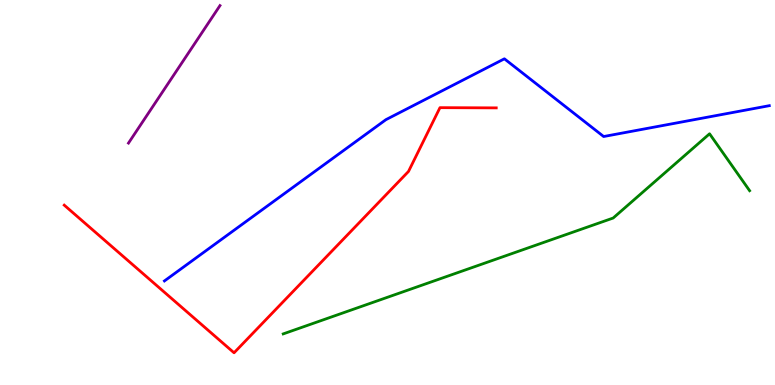[{'lines': ['blue', 'red'], 'intersections': []}, {'lines': ['green', 'red'], 'intersections': []}, {'lines': ['purple', 'red'], 'intersections': []}, {'lines': ['blue', 'green'], 'intersections': []}, {'lines': ['blue', 'purple'], 'intersections': []}, {'lines': ['green', 'purple'], 'intersections': []}]